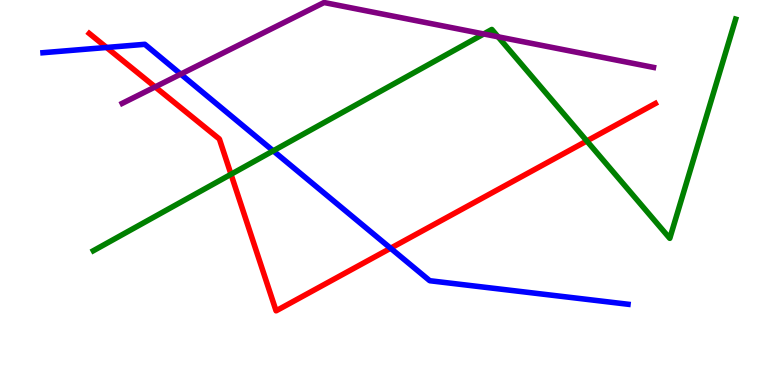[{'lines': ['blue', 'red'], 'intersections': [{'x': 1.37, 'y': 8.77}, {'x': 5.04, 'y': 3.55}]}, {'lines': ['green', 'red'], 'intersections': [{'x': 2.98, 'y': 5.47}, {'x': 7.57, 'y': 6.34}]}, {'lines': ['purple', 'red'], 'intersections': [{'x': 2.0, 'y': 7.74}]}, {'lines': ['blue', 'green'], 'intersections': [{'x': 3.53, 'y': 6.08}]}, {'lines': ['blue', 'purple'], 'intersections': [{'x': 2.33, 'y': 8.07}]}, {'lines': ['green', 'purple'], 'intersections': [{'x': 6.24, 'y': 9.12}, {'x': 6.43, 'y': 9.04}]}]